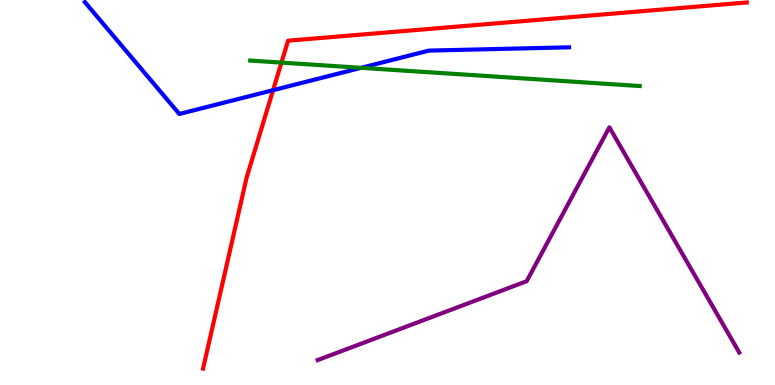[{'lines': ['blue', 'red'], 'intersections': [{'x': 3.52, 'y': 7.66}]}, {'lines': ['green', 'red'], 'intersections': [{'x': 3.63, 'y': 8.37}]}, {'lines': ['purple', 'red'], 'intersections': []}, {'lines': ['blue', 'green'], 'intersections': [{'x': 4.66, 'y': 8.24}]}, {'lines': ['blue', 'purple'], 'intersections': []}, {'lines': ['green', 'purple'], 'intersections': []}]